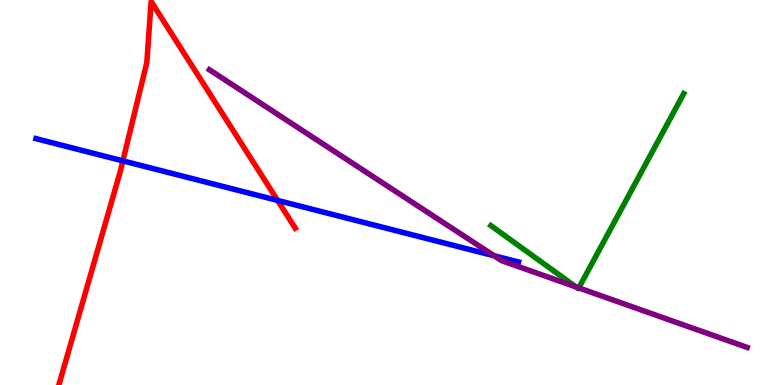[{'lines': ['blue', 'red'], 'intersections': [{'x': 1.59, 'y': 5.82}, {'x': 3.58, 'y': 4.79}]}, {'lines': ['green', 'red'], 'intersections': []}, {'lines': ['purple', 'red'], 'intersections': []}, {'lines': ['blue', 'green'], 'intersections': []}, {'lines': ['blue', 'purple'], 'intersections': [{'x': 6.38, 'y': 3.36}]}, {'lines': ['green', 'purple'], 'intersections': [{'x': 7.43, 'y': 2.55}, {'x': 7.47, 'y': 2.52}]}]